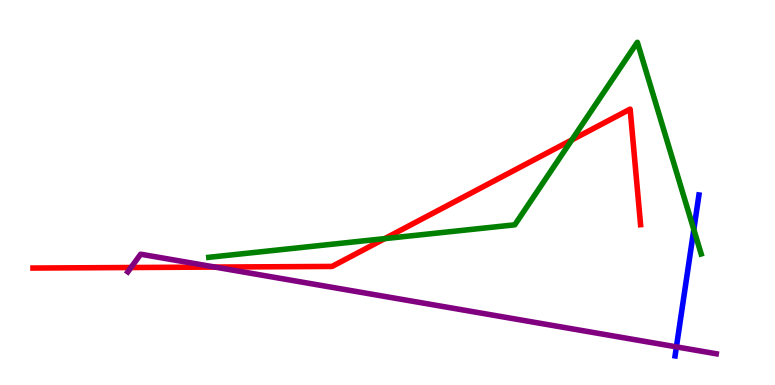[{'lines': ['blue', 'red'], 'intersections': []}, {'lines': ['green', 'red'], 'intersections': [{'x': 4.96, 'y': 3.8}, {'x': 7.38, 'y': 6.37}]}, {'lines': ['purple', 'red'], 'intersections': [{'x': 1.69, 'y': 3.05}, {'x': 2.77, 'y': 3.06}]}, {'lines': ['blue', 'green'], 'intersections': [{'x': 8.95, 'y': 4.04}]}, {'lines': ['blue', 'purple'], 'intersections': [{'x': 8.73, 'y': 0.99}]}, {'lines': ['green', 'purple'], 'intersections': []}]